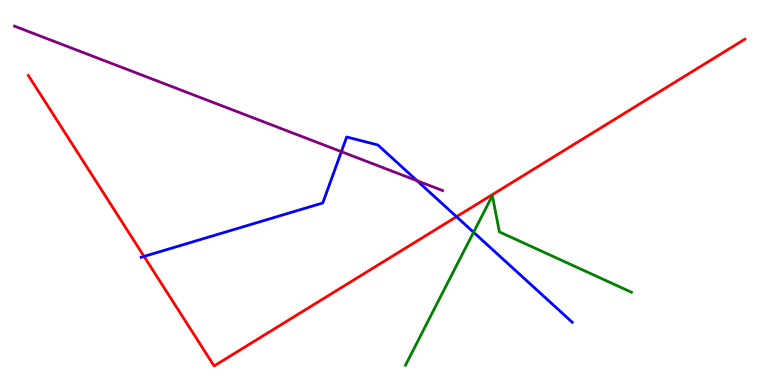[{'lines': ['blue', 'red'], 'intersections': [{'x': 1.86, 'y': 3.34}, {'x': 5.89, 'y': 4.37}]}, {'lines': ['green', 'red'], 'intersections': []}, {'lines': ['purple', 'red'], 'intersections': []}, {'lines': ['blue', 'green'], 'intersections': [{'x': 6.11, 'y': 3.97}]}, {'lines': ['blue', 'purple'], 'intersections': [{'x': 4.4, 'y': 6.06}, {'x': 5.38, 'y': 5.31}]}, {'lines': ['green', 'purple'], 'intersections': []}]